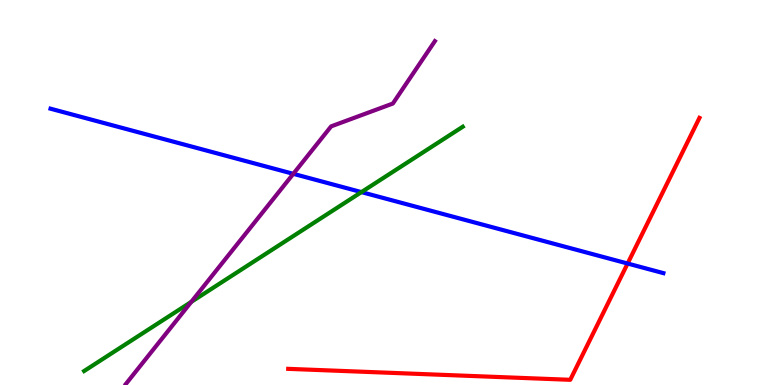[{'lines': ['blue', 'red'], 'intersections': [{'x': 8.1, 'y': 3.16}]}, {'lines': ['green', 'red'], 'intersections': []}, {'lines': ['purple', 'red'], 'intersections': []}, {'lines': ['blue', 'green'], 'intersections': [{'x': 4.66, 'y': 5.01}]}, {'lines': ['blue', 'purple'], 'intersections': [{'x': 3.78, 'y': 5.48}]}, {'lines': ['green', 'purple'], 'intersections': [{'x': 2.47, 'y': 2.16}]}]